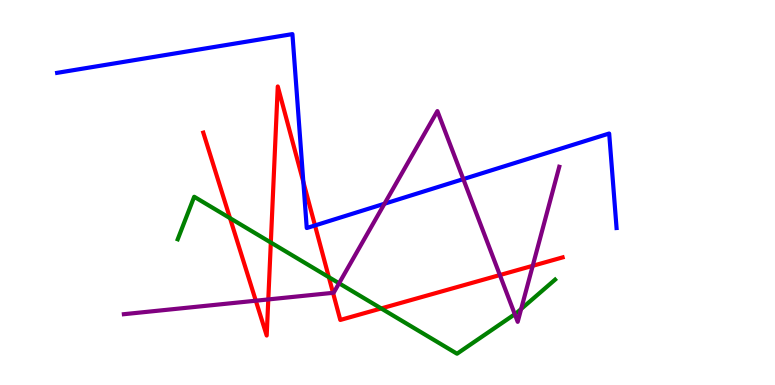[{'lines': ['blue', 'red'], 'intersections': [{'x': 3.91, 'y': 5.27}, {'x': 4.06, 'y': 4.14}]}, {'lines': ['green', 'red'], 'intersections': [{'x': 2.97, 'y': 4.33}, {'x': 3.49, 'y': 3.7}, {'x': 4.24, 'y': 2.8}, {'x': 4.92, 'y': 1.99}]}, {'lines': ['purple', 'red'], 'intersections': [{'x': 3.3, 'y': 2.19}, {'x': 3.46, 'y': 2.22}, {'x': 4.3, 'y': 2.39}, {'x': 6.45, 'y': 2.86}, {'x': 6.87, 'y': 3.1}]}, {'lines': ['blue', 'green'], 'intersections': []}, {'lines': ['blue', 'purple'], 'intersections': [{'x': 4.96, 'y': 4.71}, {'x': 5.98, 'y': 5.35}]}, {'lines': ['green', 'purple'], 'intersections': [{'x': 4.38, 'y': 2.64}, {'x': 6.64, 'y': 1.84}, {'x': 6.72, 'y': 1.97}]}]